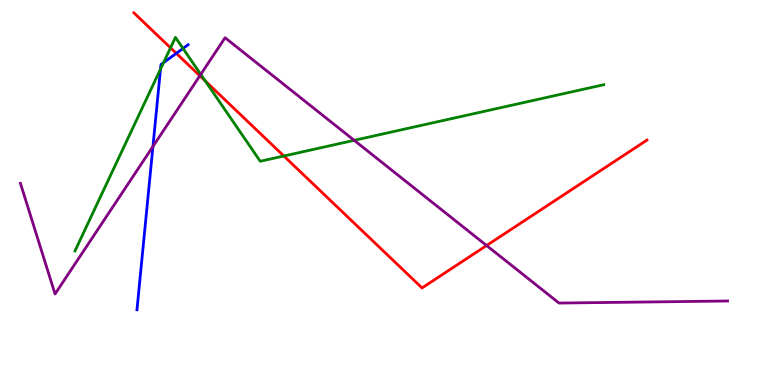[{'lines': ['blue', 'red'], 'intersections': [{'x': 2.27, 'y': 8.61}]}, {'lines': ['green', 'red'], 'intersections': [{'x': 2.2, 'y': 8.76}, {'x': 2.65, 'y': 7.9}, {'x': 3.66, 'y': 5.95}]}, {'lines': ['purple', 'red'], 'intersections': [{'x': 2.58, 'y': 8.03}, {'x': 6.28, 'y': 3.62}]}, {'lines': ['blue', 'green'], 'intersections': [{'x': 2.07, 'y': 8.21}, {'x': 2.11, 'y': 8.37}, {'x': 2.36, 'y': 8.74}]}, {'lines': ['blue', 'purple'], 'intersections': [{'x': 1.97, 'y': 6.2}]}, {'lines': ['green', 'purple'], 'intersections': [{'x': 2.59, 'y': 8.07}, {'x': 4.57, 'y': 6.36}]}]